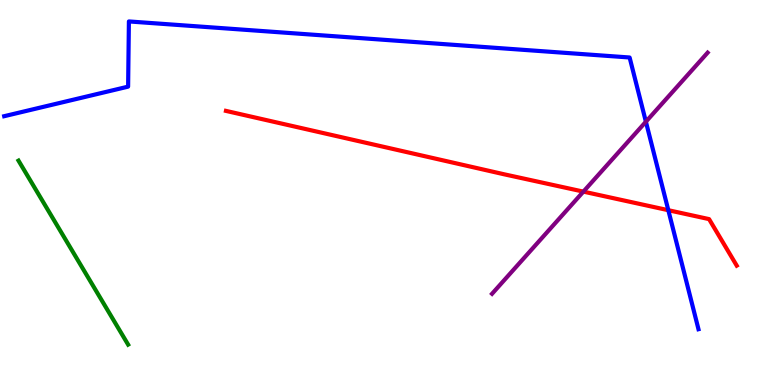[{'lines': ['blue', 'red'], 'intersections': [{'x': 8.62, 'y': 4.54}]}, {'lines': ['green', 'red'], 'intersections': []}, {'lines': ['purple', 'red'], 'intersections': [{'x': 7.53, 'y': 5.02}]}, {'lines': ['blue', 'green'], 'intersections': []}, {'lines': ['blue', 'purple'], 'intersections': [{'x': 8.33, 'y': 6.84}]}, {'lines': ['green', 'purple'], 'intersections': []}]